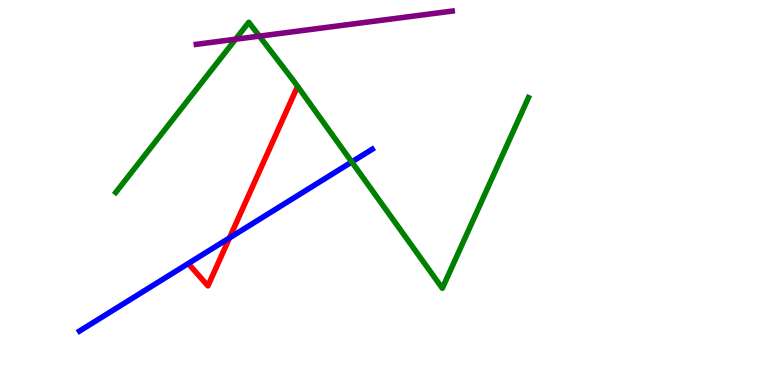[{'lines': ['blue', 'red'], 'intersections': [{'x': 2.96, 'y': 3.82}]}, {'lines': ['green', 'red'], 'intersections': []}, {'lines': ['purple', 'red'], 'intersections': []}, {'lines': ['blue', 'green'], 'intersections': [{'x': 4.54, 'y': 5.79}]}, {'lines': ['blue', 'purple'], 'intersections': []}, {'lines': ['green', 'purple'], 'intersections': [{'x': 3.04, 'y': 8.98}, {'x': 3.35, 'y': 9.06}]}]